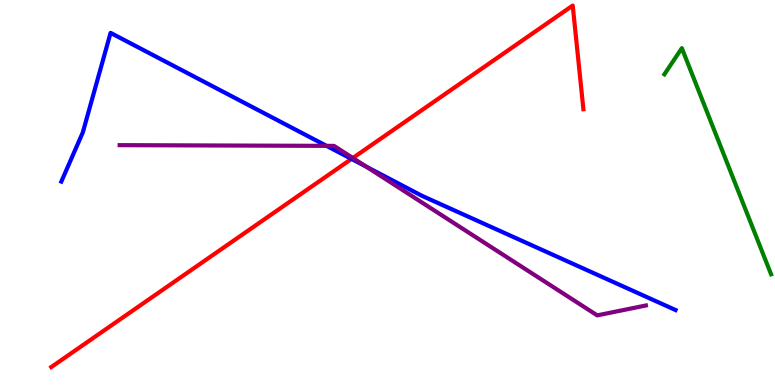[{'lines': ['blue', 'red'], 'intersections': [{'x': 4.54, 'y': 5.87}]}, {'lines': ['green', 'red'], 'intersections': []}, {'lines': ['purple', 'red'], 'intersections': [{'x': 4.55, 'y': 5.9}]}, {'lines': ['blue', 'green'], 'intersections': []}, {'lines': ['blue', 'purple'], 'intersections': [{'x': 4.21, 'y': 6.21}, {'x': 4.73, 'y': 5.67}]}, {'lines': ['green', 'purple'], 'intersections': []}]